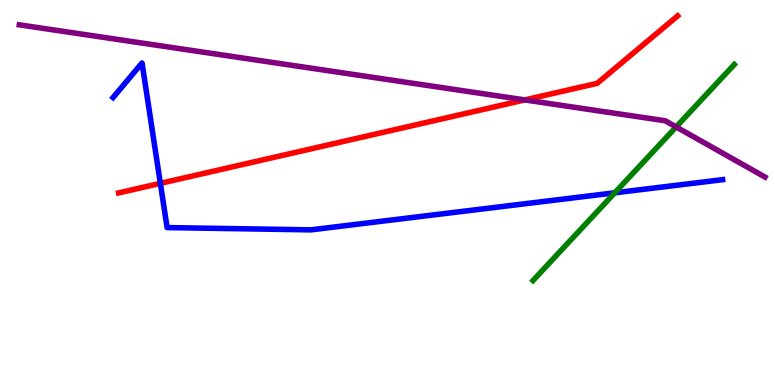[{'lines': ['blue', 'red'], 'intersections': [{'x': 2.07, 'y': 5.24}]}, {'lines': ['green', 'red'], 'intersections': []}, {'lines': ['purple', 'red'], 'intersections': [{'x': 6.77, 'y': 7.4}]}, {'lines': ['blue', 'green'], 'intersections': [{'x': 7.93, 'y': 4.99}]}, {'lines': ['blue', 'purple'], 'intersections': []}, {'lines': ['green', 'purple'], 'intersections': [{'x': 8.72, 'y': 6.7}]}]